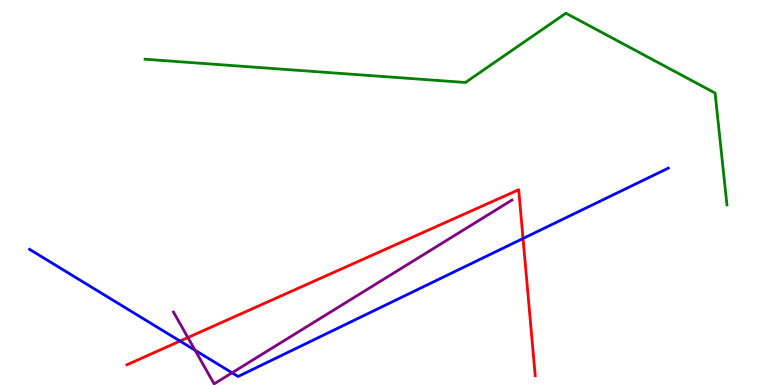[{'lines': ['blue', 'red'], 'intersections': [{'x': 2.32, 'y': 1.14}, {'x': 6.75, 'y': 3.81}]}, {'lines': ['green', 'red'], 'intersections': []}, {'lines': ['purple', 'red'], 'intersections': [{'x': 2.42, 'y': 1.23}]}, {'lines': ['blue', 'green'], 'intersections': []}, {'lines': ['blue', 'purple'], 'intersections': [{'x': 2.52, 'y': 0.903}, {'x': 2.99, 'y': 0.317}]}, {'lines': ['green', 'purple'], 'intersections': []}]